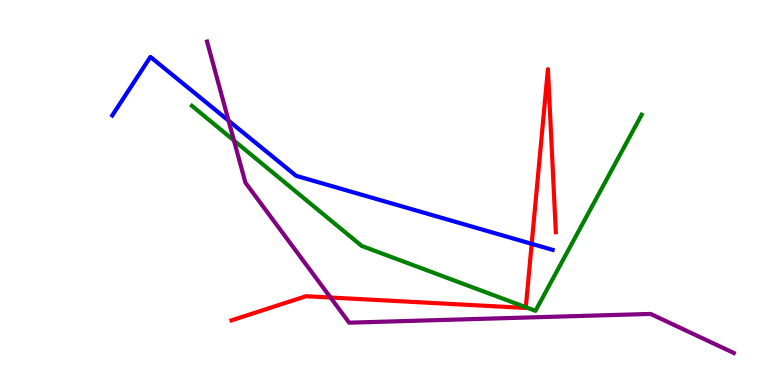[{'lines': ['blue', 'red'], 'intersections': [{'x': 6.86, 'y': 3.67}]}, {'lines': ['green', 'red'], 'intersections': [{'x': 6.78, 'y': 2.02}]}, {'lines': ['purple', 'red'], 'intersections': [{'x': 4.26, 'y': 2.27}]}, {'lines': ['blue', 'green'], 'intersections': []}, {'lines': ['blue', 'purple'], 'intersections': [{'x': 2.95, 'y': 6.87}]}, {'lines': ['green', 'purple'], 'intersections': [{'x': 3.02, 'y': 6.35}]}]